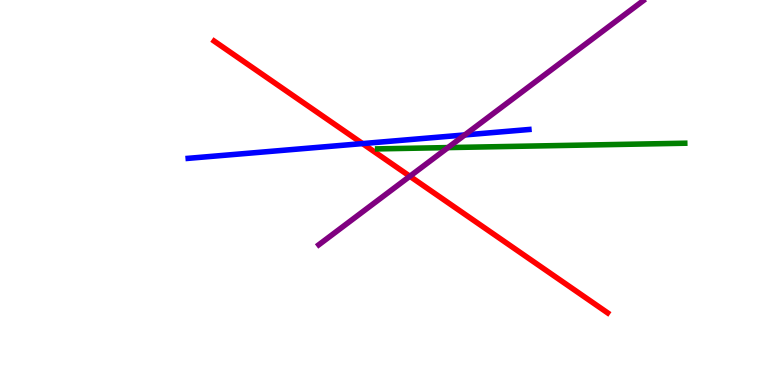[{'lines': ['blue', 'red'], 'intersections': [{'x': 4.68, 'y': 6.27}]}, {'lines': ['green', 'red'], 'intersections': []}, {'lines': ['purple', 'red'], 'intersections': [{'x': 5.29, 'y': 5.42}]}, {'lines': ['blue', 'green'], 'intersections': []}, {'lines': ['blue', 'purple'], 'intersections': [{'x': 6.0, 'y': 6.5}]}, {'lines': ['green', 'purple'], 'intersections': [{'x': 5.78, 'y': 6.17}]}]